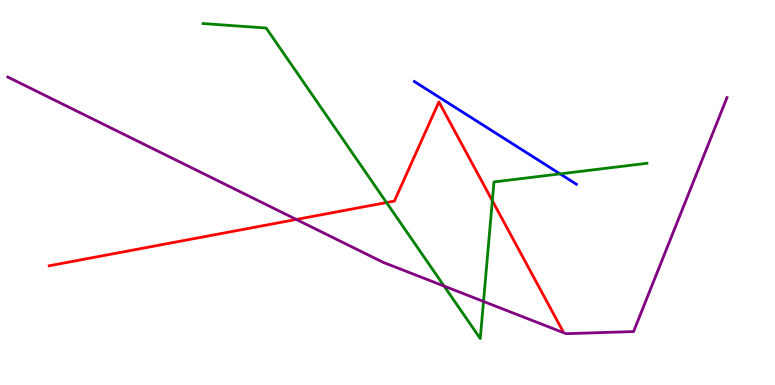[{'lines': ['blue', 'red'], 'intersections': []}, {'lines': ['green', 'red'], 'intersections': [{'x': 4.99, 'y': 4.74}, {'x': 6.35, 'y': 4.79}]}, {'lines': ['purple', 'red'], 'intersections': [{'x': 3.82, 'y': 4.3}]}, {'lines': ['blue', 'green'], 'intersections': [{'x': 7.23, 'y': 5.48}]}, {'lines': ['blue', 'purple'], 'intersections': []}, {'lines': ['green', 'purple'], 'intersections': [{'x': 5.73, 'y': 2.57}, {'x': 6.24, 'y': 2.17}]}]